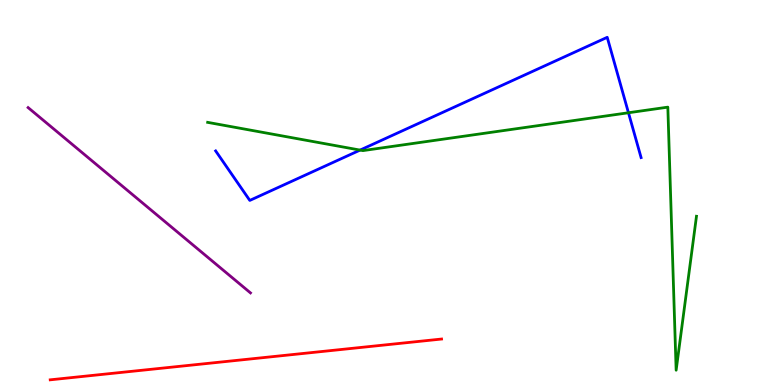[{'lines': ['blue', 'red'], 'intersections': []}, {'lines': ['green', 'red'], 'intersections': []}, {'lines': ['purple', 'red'], 'intersections': []}, {'lines': ['blue', 'green'], 'intersections': [{'x': 4.65, 'y': 6.1}, {'x': 8.11, 'y': 7.07}]}, {'lines': ['blue', 'purple'], 'intersections': []}, {'lines': ['green', 'purple'], 'intersections': []}]